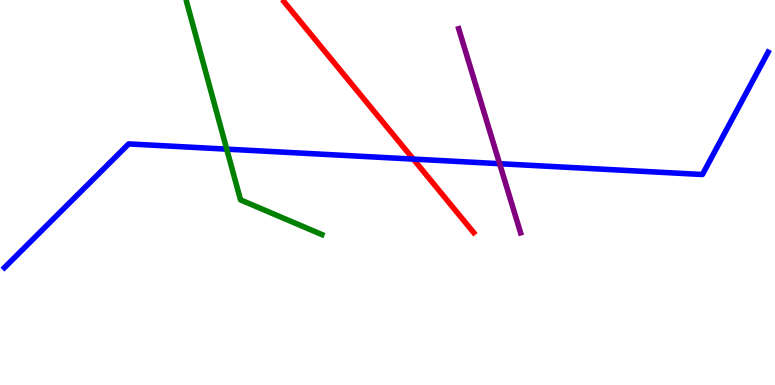[{'lines': ['blue', 'red'], 'intersections': [{'x': 5.33, 'y': 5.87}]}, {'lines': ['green', 'red'], 'intersections': []}, {'lines': ['purple', 'red'], 'intersections': []}, {'lines': ['blue', 'green'], 'intersections': [{'x': 2.93, 'y': 6.13}]}, {'lines': ['blue', 'purple'], 'intersections': [{'x': 6.45, 'y': 5.75}]}, {'lines': ['green', 'purple'], 'intersections': []}]